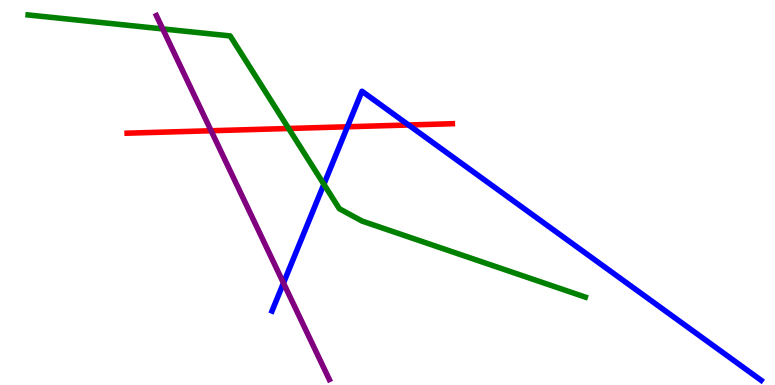[{'lines': ['blue', 'red'], 'intersections': [{'x': 4.48, 'y': 6.71}, {'x': 5.27, 'y': 6.75}]}, {'lines': ['green', 'red'], 'intersections': [{'x': 3.72, 'y': 6.66}]}, {'lines': ['purple', 'red'], 'intersections': [{'x': 2.72, 'y': 6.6}]}, {'lines': ['blue', 'green'], 'intersections': [{'x': 4.18, 'y': 5.21}]}, {'lines': ['blue', 'purple'], 'intersections': [{'x': 3.66, 'y': 2.65}]}, {'lines': ['green', 'purple'], 'intersections': [{'x': 2.1, 'y': 9.25}]}]